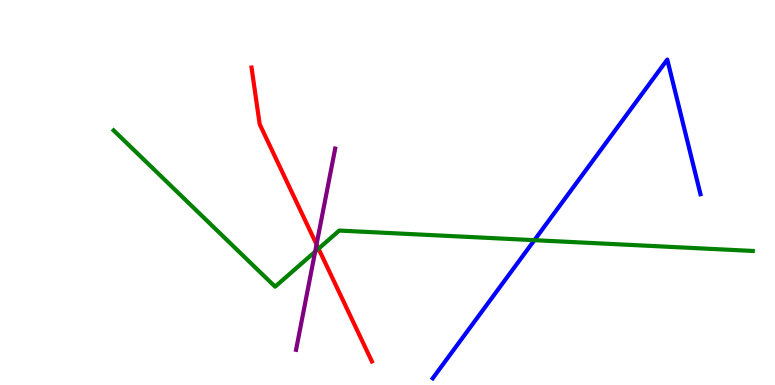[{'lines': ['blue', 'red'], 'intersections': []}, {'lines': ['green', 'red'], 'intersections': [{'x': 4.11, 'y': 3.54}]}, {'lines': ['purple', 'red'], 'intersections': [{'x': 4.08, 'y': 3.65}]}, {'lines': ['blue', 'green'], 'intersections': [{'x': 6.9, 'y': 3.76}]}, {'lines': ['blue', 'purple'], 'intersections': []}, {'lines': ['green', 'purple'], 'intersections': [{'x': 4.07, 'y': 3.46}]}]